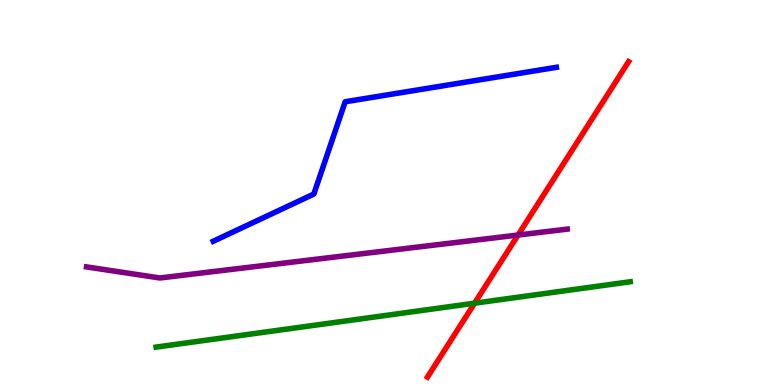[{'lines': ['blue', 'red'], 'intersections': []}, {'lines': ['green', 'red'], 'intersections': [{'x': 6.12, 'y': 2.12}]}, {'lines': ['purple', 'red'], 'intersections': [{'x': 6.68, 'y': 3.9}]}, {'lines': ['blue', 'green'], 'intersections': []}, {'lines': ['blue', 'purple'], 'intersections': []}, {'lines': ['green', 'purple'], 'intersections': []}]